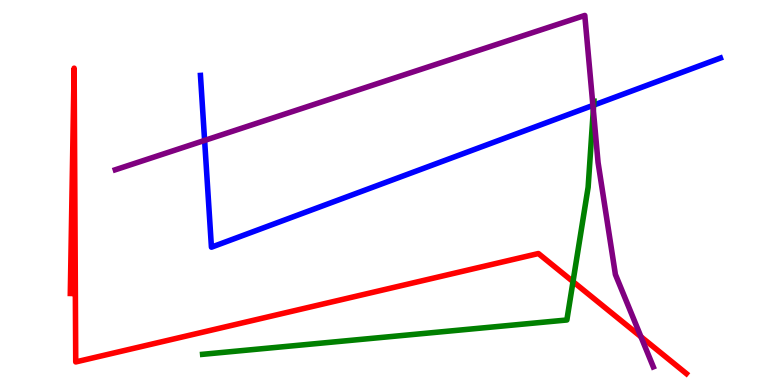[{'lines': ['blue', 'red'], 'intersections': []}, {'lines': ['green', 'red'], 'intersections': [{'x': 7.39, 'y': 2.69}]}, {'lines': ['purple', 'red'], 'intersections': [{'x': 8.27, 'y': 1.25}]}, {'lines': ['blue', 'green'], 'intersections': [{'x': 7.66, 'y': 7.27}]}, {'lines': ['blue', 'purple'], 'intersections': [{'x': 2.64, 'y': 6.35}, {'x': 7.65, 'y': 7.26}]}, {'lines': ['green', 'purple'], 'intersections': [{'x': 7.66, 'y': 7.14}]}]